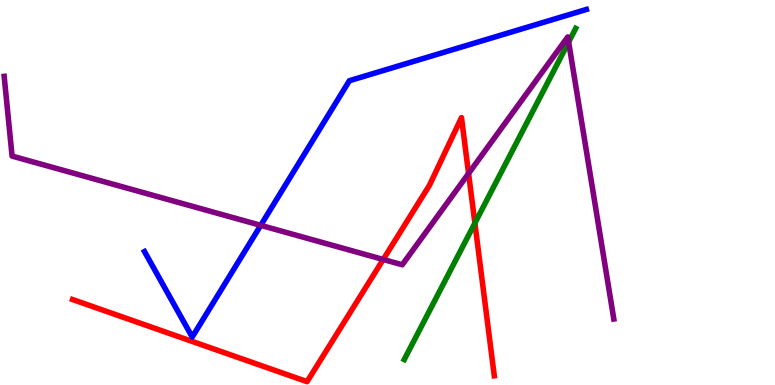[{'lines': ['blue', 'red'], 'intersections': []}, {'lines': ['green', 'red'], 'intersections': [{'x': 6.13, 'y': 4.2}]}, {'lines': ['purple', 'red'], 'intersections': [{'x': 4.94, 'y': 3.26}, {'x': 6.05, 'y': 5.49}]}, {'lines': ['blue', 'green'], 'intersections': []}, {'lines': ['blue', 'purple'], 'intersections': [{'x': 3.36, 'y': 4.15}]}, {'lines': ['green', 'purple'], 'intersections': [{'x': 7.34, 'y': 8.91}]}]